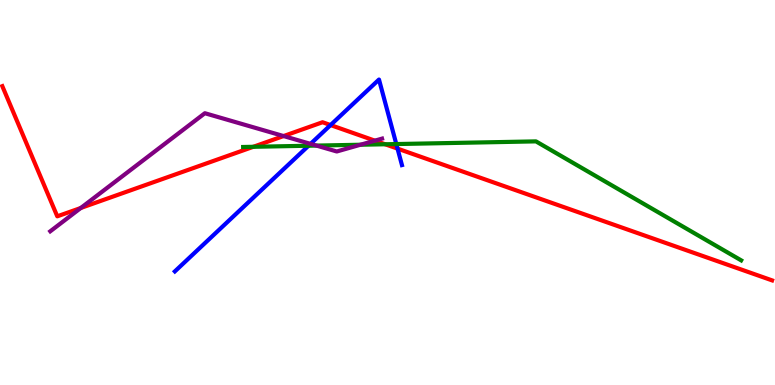[{'lines': ['blue', 'red'], 'intersections': [{'x': 4.27, 'y': 6.75}, {'x': 5.13, 'y': 6.14}]}, {'lines': ['green', 'red'], 'intersections': [{'x': 3.27, 'y': 6.19}, {'x': 4.97, 'y': 6.25}]}, {'lines': ['purple', 'red'], 'intersections': [{'x': 1.04, 'y': 4.6}, {'x': 3.66, 'y': 6.47}, {'x': 4.84, 'y': 6.35}]}, {'lines': ['blue', 'green'], 'intersections': [{'x': 3.98, 'y': 6.21}, {'x': 5.11, 'y': 6.26}]}, {'lines': ['blue', 'purple'], 'intersections': [{'x': 4.01, 'y': 6.26}]}, {'lines': ['green', 'purple'], 'intersections': [{'x': 4.08, 'y': 6.22}, {'x': 4.65, 'y': 6.24}]}]